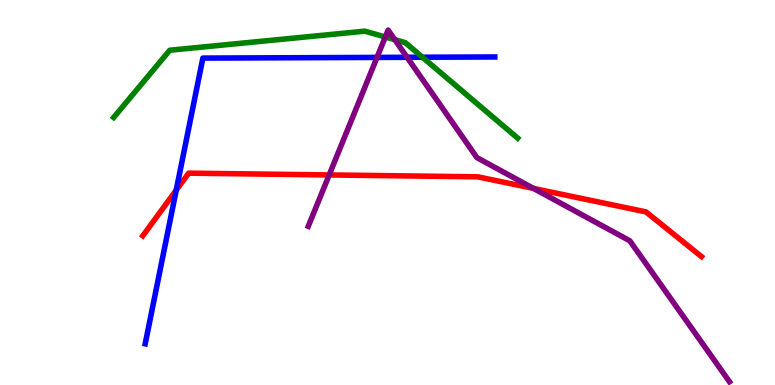[{'lines': ['blue', 'red'], 'intersections': [{'x': 2.27, 'y': 5.06}]}, {'lines': ['green', 'red'], 'intersections': []}, {'lines': ['purple', 'red'], 'intersections': [{'x': 4.25, 'y': 5.46}, {'x': 6.88, 'y': 5.11}]}, {'lines': ['blue', 'green'], 'intersections': [{'x': 5.45, 'y': 8.51}]}, {'lines': ['blue', 'purple'], 'intersections': [{'x': 4.86, 'y': 8.51}, {'x': 5.25, 'y': 8.51}]}, {'lines': ['green', 'purple'], 'intersections': [{'x': 4.97, 'y': 9.04}, {'x': 5.09, 'y': 8.97}]}]